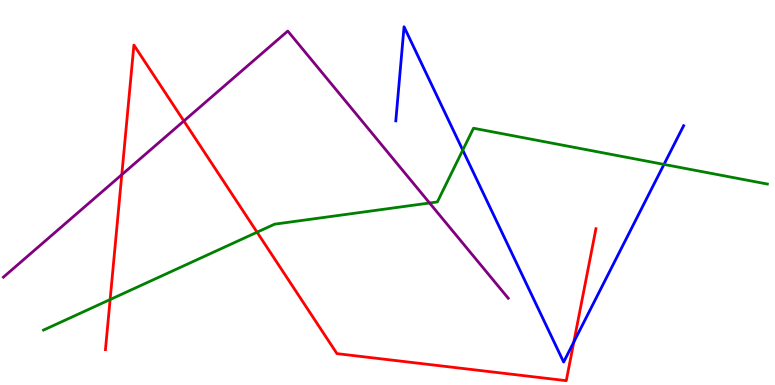[{'lines': ['blue', 'red'], 'intersections': [{'x': 7.4, 'y': 1.12}]}, {'lines': ['green', 'red'], 'intersections': [{'x': 1.42, 'y': 2.22}, {'x': 3.32, 'y': 3.97}]}, {'lines': ['purple', 'red'], 'intersections': [{'x': 1.57, 'y': 5.46}, {'x': 2.37, 'y': 6.86}]}, {'lines': ['blue', 'green'], 'intersections': [{'x': 5.97, 'y': 6.1}, {'x': 8.57, 'y': 5.73}]}, {'lines': ['blue', 'purple'], 'intersections': []}, {'lines': ['green', 'purple'], 'intersections': [{'x': 5.54, 'y': 4.73}]}]